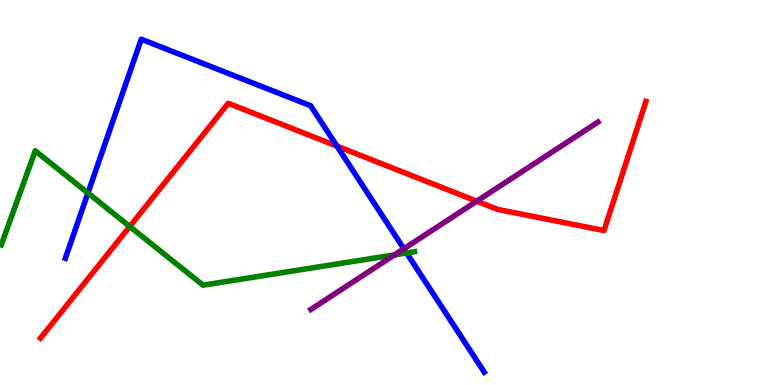[{'lines': ['blue', 'red'], 'intersections': [{'x': 4.35, 'y': 6.2}]}, {'lines': ['green', 'red'], 'intersections': [{'x': 1.67, 'y': 4.12}]}, {'lines': ['purple', 'red'], 'intersections': [{'x': 6.15, 'y': 4.77}]}, {'lines': ['blue', 'green'], 'intersections': [{'x': 1.13, 'y': 4.99}, {'x': 5.25, 'y': 3.43}]}, {'lines': ['blue', 'purple'], 'intersections': [{'x': 5.21, 'y': 3.54}]}, {'lines': ['green', 'purple'], 'intersections': [{'x': 5.09, 'y': 3.38}]}]